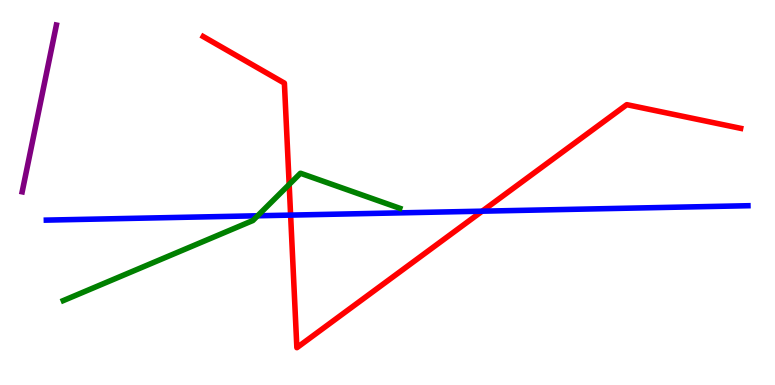[{'lines': ['blue', 'red'], 'intersections': [{'x': 3.75, 'y': 4.41}, {'x': 6.22, 'y': 4.51}]}, {'lines': ['green', 'red'], 'intersections': [{'x': 3.73, 'y': 5.21}]}, {'lines': ['purple', 'red'], 'intersections': []}, {'lines': ['blue', 'green'], 'intersections': [{'x': 3.32, 'y': 4.4}]}, {'lines': ['blue', 'purple'], 'intersections': []}, {'lines': ['green', 'purple'], 'intersections': []}]